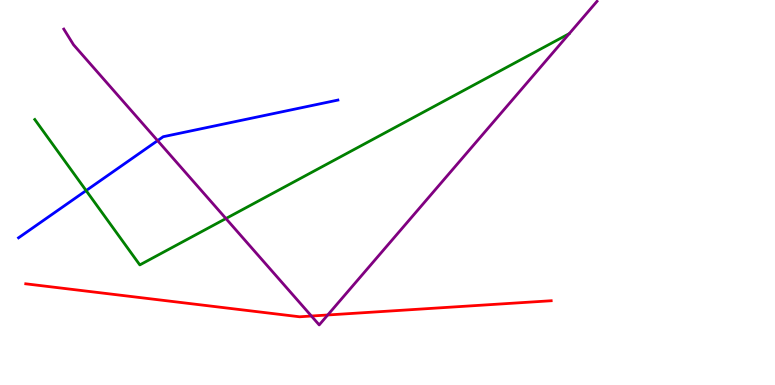[{'lines': ['blue', 'red'], 'intersections': []}, {'lines': ['green', 'red'], 'intersections': []}, {'lines': ['purple', 'red'], 'intersections': [{'x': 4.02, 'y': 1.79}, {'x': 4.23, 'y': 1.82}]}, {'lines': ['blue', 'green'], 'intersections': [{'x': 1.11, 'y': 5.05}]}, {'lines': ['blue', 'purple'], 'intersections': [{'x': 2.03, 'y': 6.35}]}, {'lines': ['green', 'purple'], 'intersections': [{'x': 2.92, 'y': 4.32}]}]